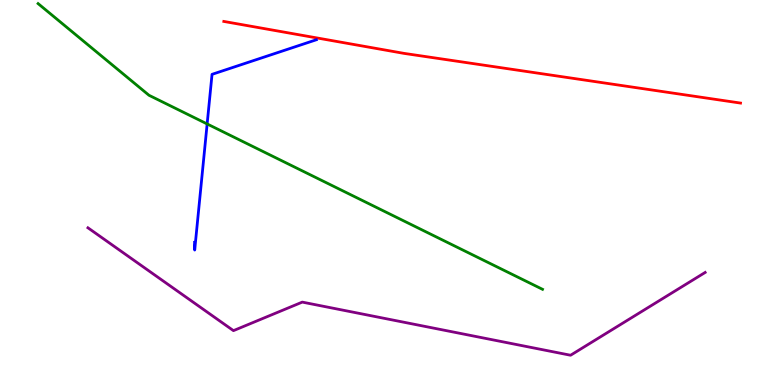[{'lines': ['blue', 'red'], 'intersections': []}, {'lines': ['green', 'red'], 'intersections': []}, {'lines': ['purple', 'red'], 'intersections': []}, {'lines': ['blue', 'green'], 'intersections': [{'x': 2.67, 'y': 6.78}]}, {'lines': ['blue', 'purple'], 'intersections': []}, {'lines': ['green', 'purple'], 'intersections': []}]